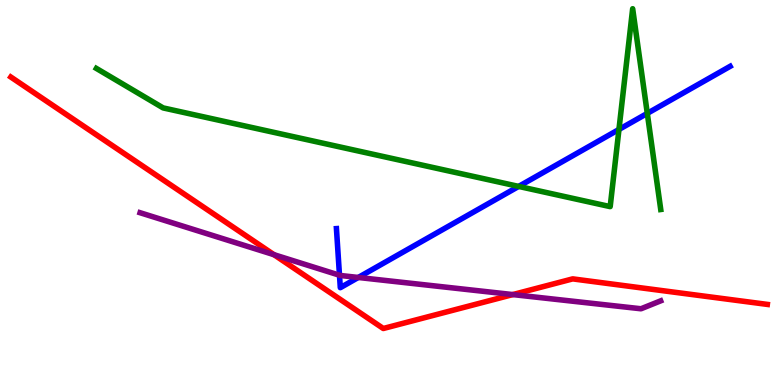[{'lines': ['blue', 'red'], 'intersections': []}, {'lines': ['green', 'red'], 'intersections': []}, {'lines': ['purple', 'red'], 'intersections': [{'x': 3.54, 'y': 3.38}, {'x': 6.62, 'y': 2.35}]}, {'lines': ['blue', 'green'], 'intersections': [{'x': 6.69, 'y': 5.16}, {'x': 7.99, 'y': 6.64}, {'x': 8.35, 'y': 7.06}]}, {'lines': ['blue', 'purple'], 'intersections': [{'x': 4.38, 'y': 2.85}, {'x': 4.62, 'y': 2.79}]}, {'lines': ['green', 'purple'], 'intersections': []}]